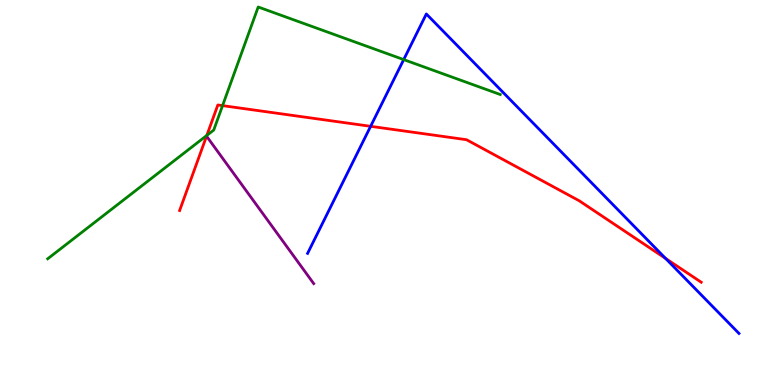[{'lines': ['blue', 'red'], 'intersections': [{'x': 4.78, 'y': 6.72}, {'x': 8.59, 'y': 3.29}]}, {'lines': ['green', 'red'], 'intersections': [{'x': 2.67, 'y': 6.48}, {'x': 2.87, 'y': 7.26}]}, {'lines': ['purple', 'red'], 'intersections': []}, {'lines': ['blue', 'green'], 'intersections': [{'x': 5.21, 'y': 8.45}]}, {'lines': ['blue', 'purple'], 'intersections': []}, {'lines': ['green', 'purple'], 'intersections': []}]